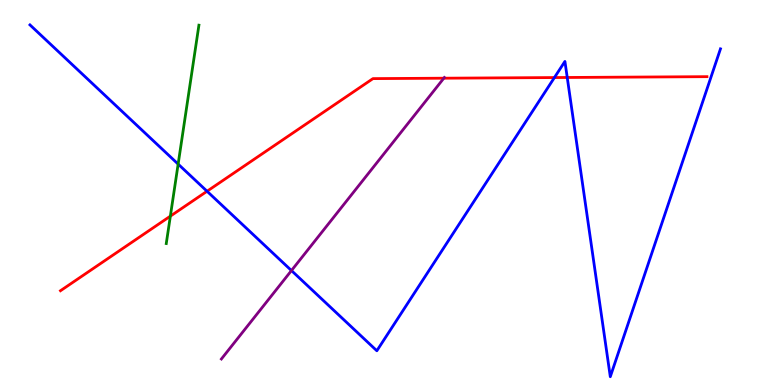[{'lines': ['blue', 'red'], 'intersections': [{'x': 2.67, 'y': 5.03}, {'x': 7.15, 'y': 7.99}, {'x': 7.32, 'y': 7.99}]}, {'lines': ['green', 'red'], 'intersections': [{'x': 2.2, 'y': 4.39}]}, {'lines': ['purple', 'red'], 'intersections': [{'x': 5.73, 'y': 7.97}]}, {'lines': ['blue', 'green'], 'intersections': [{'x': 2.3, 'y': 5.74}]}, {'lines': ['blue', 'purple'], 'intersections': [{'x': 3.76, 'y': 2.97}]}, {'lines': ['green', 'purple'], 'intersections': []}]